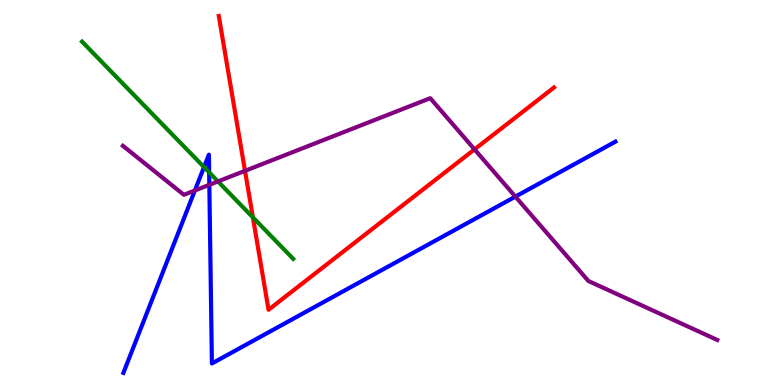[{'lines': ['blue', 'red'], 'intersections': []}, {'lines': ['green', 'red'], 'intersections': [{'x': 3.26, 'y': 4.35}]}, {'lines': ['purple', 'red'], 'intersections': [{'x': 3.16, 'y': 5.56}, {'x': 6.12, 'y': 6.12}]}, {'lines': ['blue', 'green'], 'intersections': [{'x': 2.63, 'y': 5.66}, {'x': 2.7, 'y': 5.52}]}, {'lines': ['blue', 'purple'], 'intersections': [{'x': 2.51, 'y': 5.05}, {'x': 2.7, 'y': 5.2}, {'x': 6.65, 'y': 4.89}]}, {'lines': ['green', 'purple'], 'intersections': [{'x': 2.81, 'y': 5.29}]}]